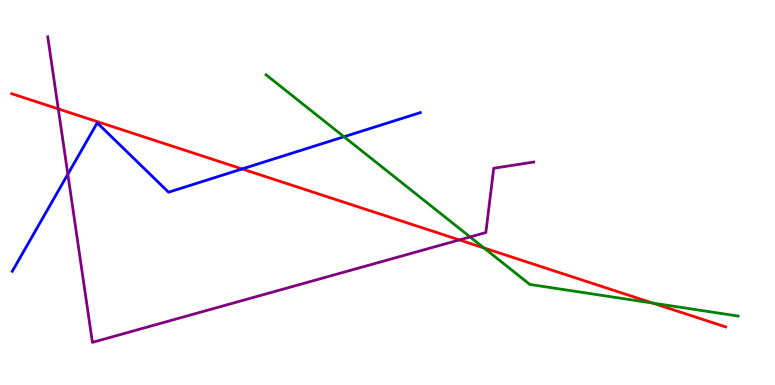[{'lines': ['blue', 'red'], 'intersections': [{'x': 3.12, 'y': 5.61}]}, {'lines': ['green', 'red'], 'intersections': [{'x': 6.24, 'y': 3.56}, {'x': 8.42, 'y': 2.13}]}, {'lines': ['purple', 'red'], 'intersections': [{'x': 0.752, 'y': 7.17}, {'x': 5.93, 'y': 3.77}]}, {'lines': ['blue', 'green'], 'intersections': [{'x': 4.44, 'y': 6.45}]}, {'lines': ['blue', 'purple'], 'intersections': [{'x': 0.875, 'y': 5.47}]}, {'lines': ['green', 'purple'], 'intersections': [{'x': 6.07, 'y': 3.85}]}]